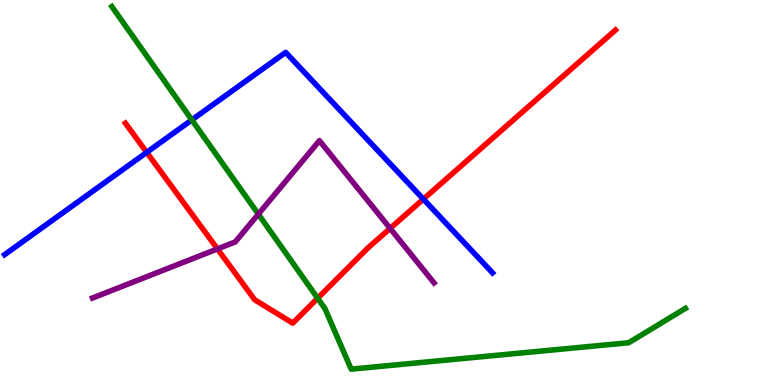[{'lines': ['blue', 'red'], 'intersections': [{'x': 1.89, 'y': 6.04}, {'x': 5.46, 'y': 4.83}]}, {'lines': ['green', 'red'], 'intersections': [{'x': 4.1, 'y': 2.25}]}, {'lines': ['purple', 'red'], 'intersections': [{'x': 2.81, 'y': 3.53}, {'x': 5.03, 'y': 4.07}]}, {'lines': ['blue', 'green'], 'intersections': [{'x': 2.48, 'y': 6.89}]}, {'lines': ['blue', 'purple'], 'intersections': []}, {'lines': ['green', 'purple'], 'intersections': [{'x': 3.33, 'y': 4.44}]}]